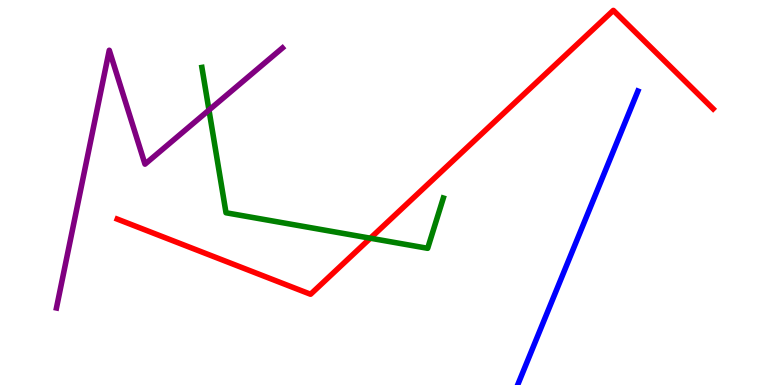[{'lines': ['blue', 'red'], 'intersections': []}, {'lines': ['green', 'red'], 'intersections': [{'x': 4.78, 'y': 3.81}]}, {'lines': ['purple', 'red'], 'intersections': []}, {'lines': ['blue', 'green'], 'intersections': []}, {'lines': ['blue', 'purple'], 'intersections': []}, {'lines': ['green', 'purple'], 'intersections': [{'x': 2.7, 'y': 7.14}]}]